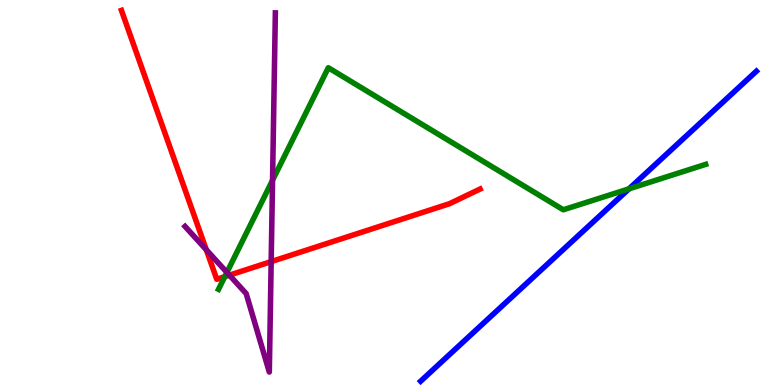[{'lines': ['blue', 'red'], 'intersections': []}, {'lines': ['green', 'red'], 'intersections': [{'x': 2.9, 'y': 2.81}]}, {'lines': ['purple', 'red'], 'intersections': [{'x': 2.66, 'y': 3.51}, {'x': 2.96, 'y': 2.85}, {'x': 3.5, 'y': 3.2}]}, {'lines': ['blue', 'green'], 'intersections': [{'x': 8.12, 'y': 5.1}]}, {'lines': ['blue', 'purple'], 'intersections': []}, {'lines': ['green', 'purple'], 'intersections': [{'x': 2.93, 'y': 2.92}, {'x': 3.52, 'y': 5.32}]}]